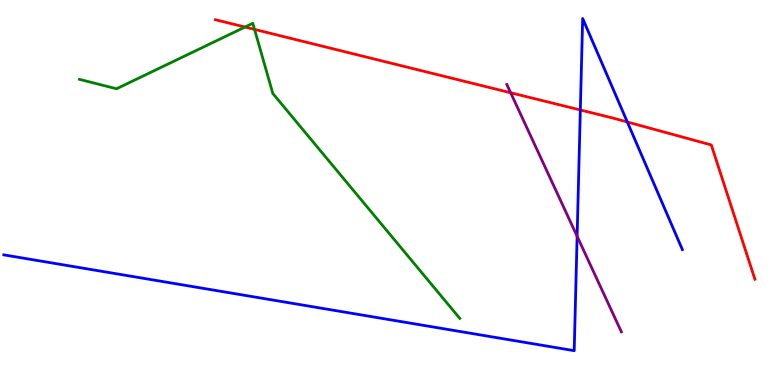[{'lines': ['blue', 'red'], 'intersections': [{'x': 7.49, 'y': 7.14}, {'x': 8.09, 'y': 6.83}]}, {'lines': ['green', 'red'], 'intersections': [{'x': 3.16, 'y': 9.3}, {'x': 3.28, 'y': 9.24}]}, {'lines': ['purple', 'red'], 'intersections': [{'x': 6.59, 'y': 7.59}]}, {'lines': ['blue', 'green'], 'intersections': []}, {'lines': ['blue', 'purple'], 'intersections': [{'x': 7.45, 'y': 3.86}]}, {'lines': ['green', 'purple'], 'intersections': []}]